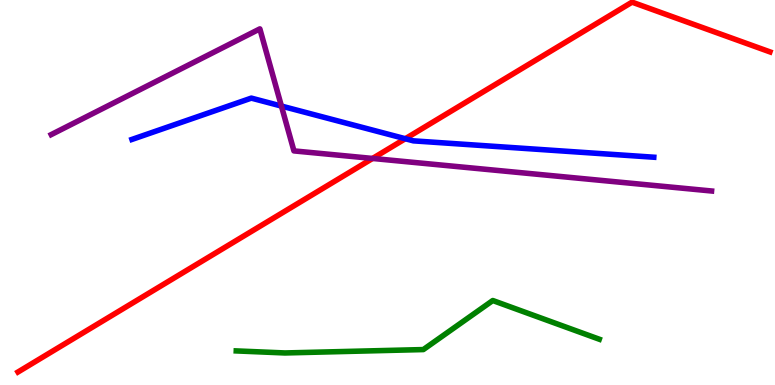[{'lines': ['blue', 'red'], 'intersections': [{'x': 5.23, 'y': 6.4}]}, {'lines': ['green', 'red'], 'intersections': []}, {'lines': ['purple', 'red'], 'intersections': [{'x': 4.81, 'y': 5.88}]}, {'lines': ['blue', 'green'], 'intersections': []}, {'lines': ['blue', 'purple'], 'intersections': [{'x': 3.63, 'y': 7.25}]}, {'lines': ['green', 'purple'], 'intersections': []}]